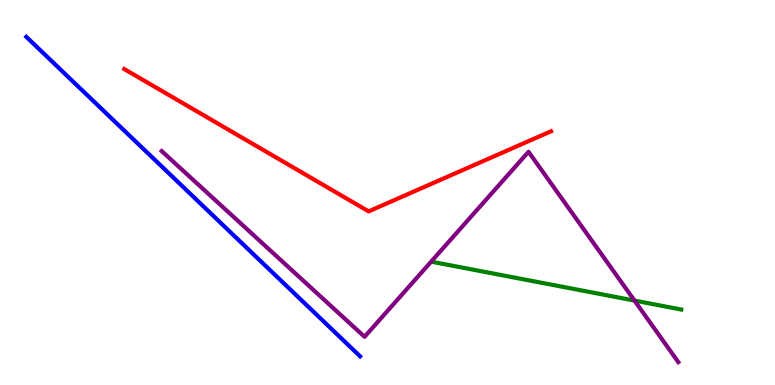[{'lines': ['blue', 'red'], 'intersections': []}, {'lines': ['green', 'red'], 'intersections': []}, {'lines': ['purple', 'red'], 'intersections': []}, {'lines': ['blue', 'green'], 'intersections': []}, {'lines': ['blue', 'purple'], 'intersections': []}, {'lines': ['green', 'purple'], 'intersections': [{'x': 8.19, 'y': 2.19}]}]